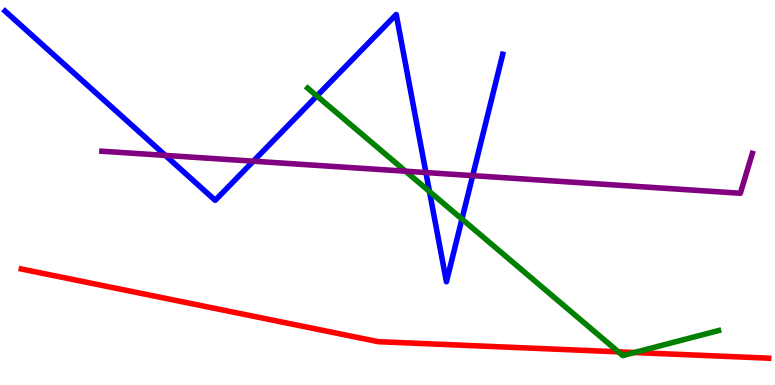[{'lines': ['blue', 'red'], 'intersections': []}, {'lines': ['green', 'red'], 'intersections': [{'x': 7.98, 'y': 0.862}, {'x': 8.19, 'y': 0.844}]}, {'lines': ['purple', 'red'], 'intersections': []}, {'lines': ['blue', 'green'], 'intersections': [{'x': 4.09, 'y': 7.51}, {'x': 5.54, 'y': 5.03}, {'x': 5.96, 'y': 4.31}]}, {'lines': ['blue', 'purple'], 'intersections': [{'x': 2.13, 'y': 5.96}, {'x': 3.27, 'y': 5.81}, {'x': 5.5, 'y': 5.52}, {'x': 6.1, 'y': 5.44}]}, {'lines': ['green', 'purple'], 'intersections': [{'x': 5.23, 'y': 5.55}]}]